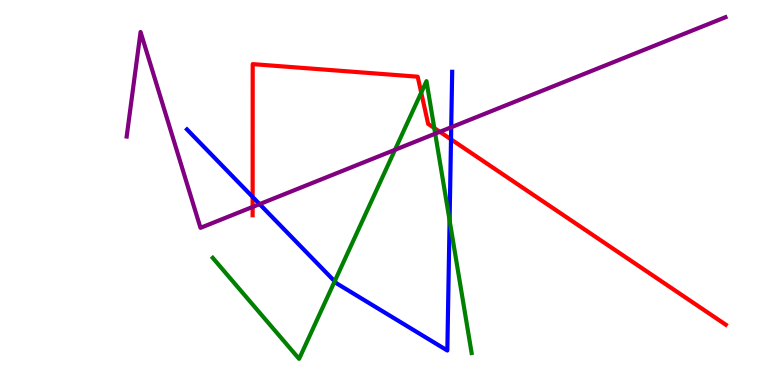[{'lines': ['blue', 'red'], 'intersections': [{'x': 3.26, 'y': 4.88}, {'x': 5.82, 'y': 6.38}]}, {'lines': ['green', 'red'], 'intersections': [{'x': 5.44, 'y': 7.59}, {'x': 5.6, 'y': 6.67}]}, {'lines': ['purple', 'red'], 'intersections': [{'x': 3.26, 'y': 4.63}, {'x': 5.68, 'y': 6.58}]}, {'lines': ['blue', 'green'], 'intersections': [{'x': 4.32, 'y': 2.69}, {'x': 5.8, 'y': 4.28}]}, {'lines': ['blue', 'purple'], 'intersections': [{'x': 3.35, 'y': 4.7}, {'x': 5.82, 'y': 6.69}]}, {'lines': ['green', 'purple'], 'intersections': [{'x': 5.1, 'y': 6.11}, {'x': 5.62, 'y': 6.53}]}]